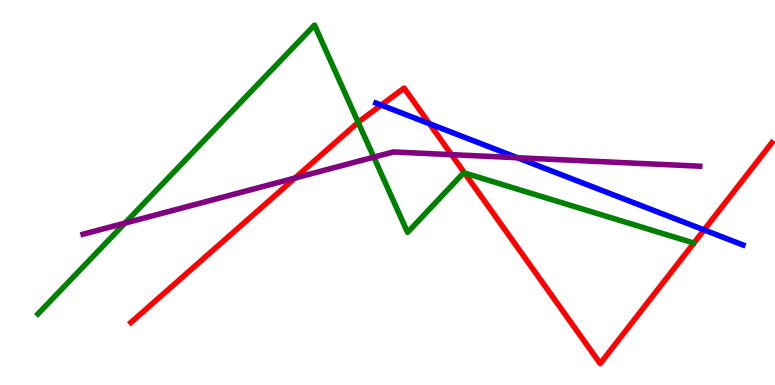[{'lines': ['blue', 'red'], 'intersections': [{'x': 4.92, 'y': 7.27}, {'x': 5.54, 'y': 6.79}, {'x': 9.09, 'y': 4.03}]}, {'lines': ['green', 'red'], 'intersections': [{'x': 4.62, 'y': 6.82}, {'x': 5.99, 'y': 5.51}]}, {'lines': ['purple', 'red'], 'intersections': [{'x': 3.81, 'y': 5.38}, {'x': 5.83, 'y': 5.98}]}, {'lines': ['blue', 'green'], 'intersections': []}, {'lines': ['blue', 'purple'], 'intersections': [{'x': 6.68, 'y': 5.9}]}, {'lines': ['green', 'purple'], 'intersections': [{'x': 1.61, 'y': 4.2}, {'x': 4.82, 'y': 5.92}]}]